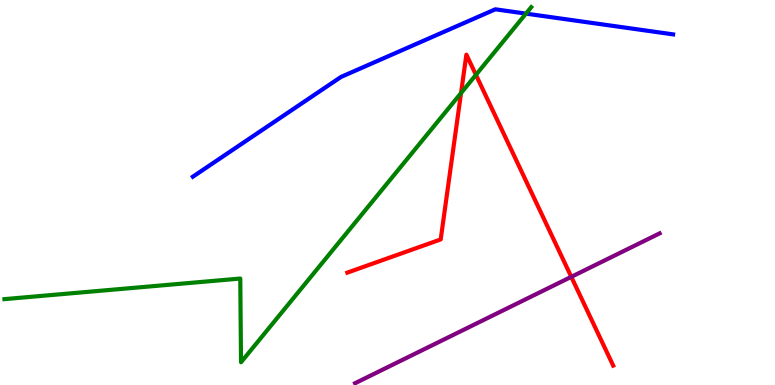[{'lines': ['blue', 'red'], 'intersections': []}, {'lines': ['green', 'red'], 'intersections': [{'x': 5.95, 'y': 7.58}, {'x': 6.14, 'y': 8.06}]}, {'lines': ['purple', 'red'], 'intersections': [{'x': 7.37, 'y': 2.81}]}, {'lines': ['blue', 'green'], 'intersections': [{'x': 6.79, 'y': 9.65}]}, {'lines': ['blue', 'purple'], 'intersections': []}, {'lines': ['green', 'purple'], 'intersections': []}]